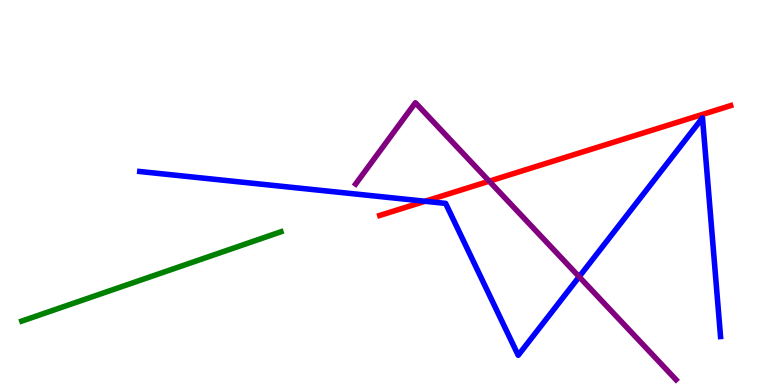[{'lines': ['blue', 'red'], 'intersections': [{'x': 5.48, 'y': 4.77}]}, {'lines': ['green', 'red'], 'intersections': []}, {'lines': ['purple', 'red'], 'intersections': [{'x': 6.31, 'y': 5.29}]}, {'lines': ['blue', 'green'], 'intersections': []}, {'lines': ['blue', 'purple'], 'intersections': [{'x': 7.47, 'y': 2.81}]}, {'lines': ['green', 'purple'], 'intersections': []}]